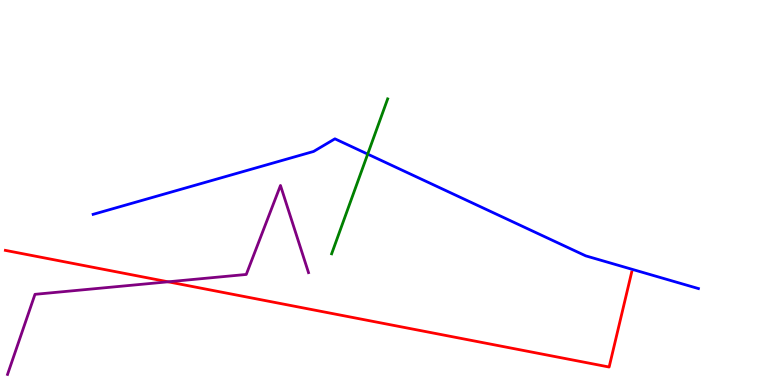[{'lines': ['blue', 'red'], 'intersections': []}, {'lines': ['green', 'red'], 'intersections': []}, {'lines': ['purple', 'red'], 'intersections': [{'x': 2.17, 'y': 2.68}]}, {'lines': ['blue', 'green'], 'intersections': [{'x': 4.74, 'y': 6.0}]}, {'lines': ['blue', 'purple'], 'intersections': []}, {'lines': ['green', 'purple'], 'intersections': []}]